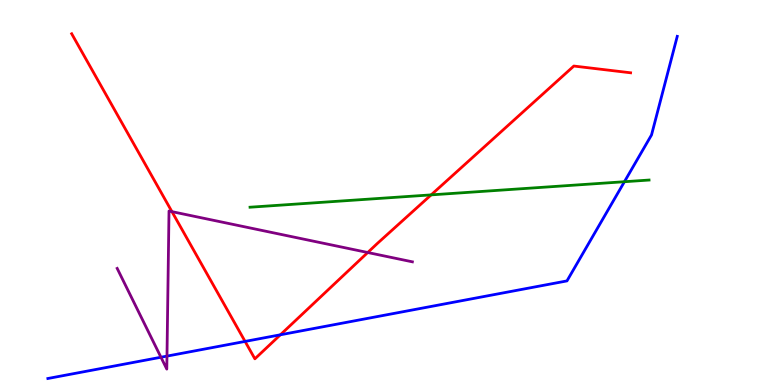[{'lines': ['blue', 'red'], 'intersections': [{'x': 3.16, 'y': 1.13}, {'x': 3.62, 'y': 1.3}]}, {'lines': ['green', 'red'], 'intersections': [{'x': 5.56, 'y': 4.94}]}, {'lines': ['purple', 'red'], 'intersections': [{'x': 2.22, 'y': 4.5}, {'x': 4.74, 'y': 3.44}]}, {'lines': ['blue', 'green'], 'intersections': [{'x': 8.06, 'y': 5.28}]}, {'lines': ['blue', 'purple'], 'intersections': [{'x': 2.08, 'y': 0.721}, {'x': 2.15, 'y': 0.75}]}, {'lines': ['green', 'purple'], 'intersections': []}]